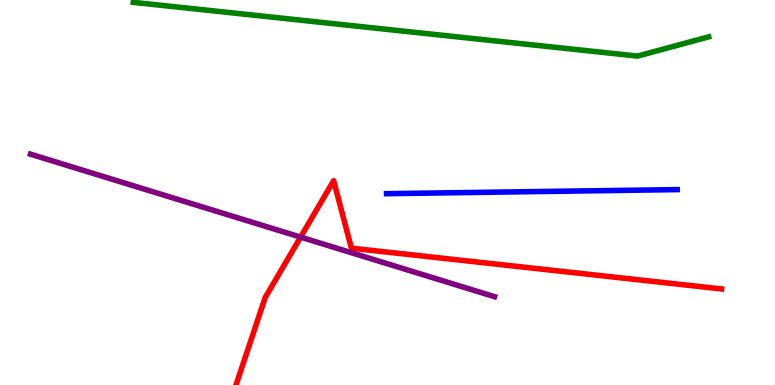[{'lines': ['blue', 'red'], 'intersections': []}, {'lines': ['green', 'red'], 'intersections': []}, {'lines': ['purple', 'red'], 'intersections': [{'x': 3.88, 'y': 3.84}]}, {'lines': ['blue', 'green'], 'intersections': []}, {'lines': ['blue', 'purple'], 'intersections': []}, {'lines': ['green', 'purple'], 'intersections': []}]